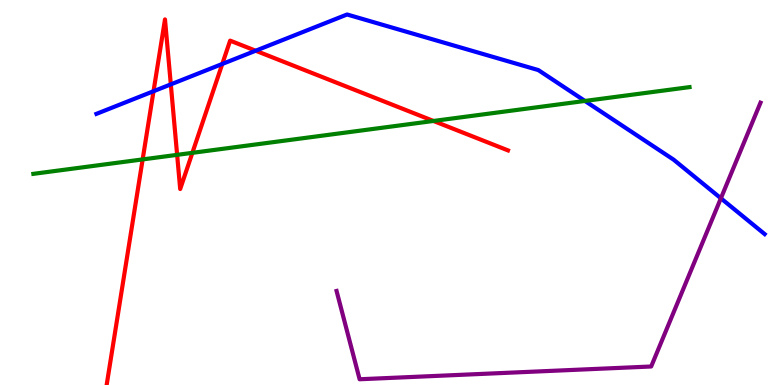[{'lines': ['blue', 'red'], 'intersections': [{'x': 1.98, 'y': 7.63}, {'x': 2.2, 'y': 7.81}, {'x': 2.87, 'y': 8.34}, {'x': 3.3, 'y': 8.68}]}, {'lines': ['green', 'red'], 'intersections': [{'x': 1.84, 'y': 5.86}, {'x': 2.29, 'y': 5.98}, {'x': 2.48, 'y': 6.03}, {'x': 5.59, 'y': 6.86}]}, {'lines': ['purple', 'red'], 'intersections': []}, {'lines': ['blue', 'green'], 'intersections': [{'x': 7.55, 'y': 7.38}]}, {'lines': ['blue', 'purple'], 'intersections': [{'x': 9.3, 'y': 4.85}]}, {'lines': ['green', 'purple'], 'intersections': []}]